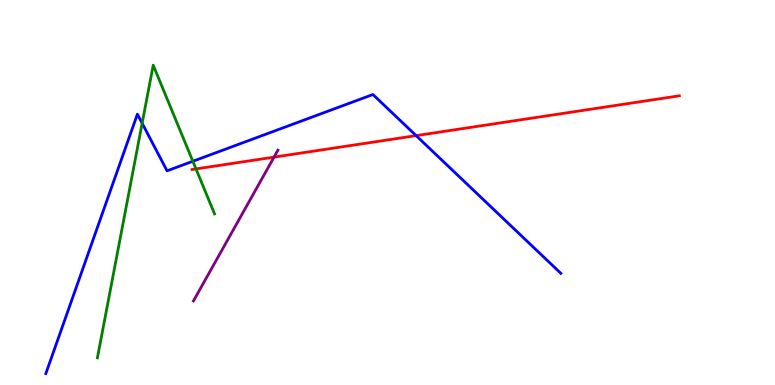[{'lines': ['blue', 'red'], 'intersections': [{'x': 5.37, 'y': 6.48}]}, {'lines': ['green', 'red'], 'intersections': [{'x': 2.53, 'y': 5.61}]}, {'lines': ['purple', 'red'], 'intersections': [{'x': 3.54, 'y': 5.92}]}, {'lines': ['blue', 'green'], 'intersections': [{'x': 1.83, 'y': 6.8}, {'x': 2.49, 'y': 5.81}]}, {'lines': ['blue', 'purple'], 'intersections': []}, {'lines': ['green', 'purple'], 'intersections': []}]